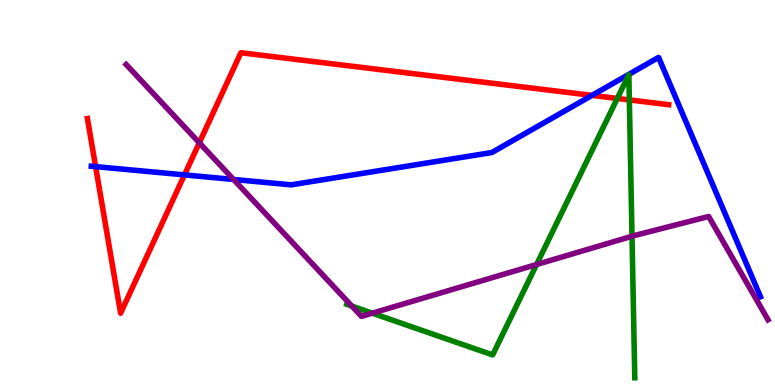[{'lines': ['blue', 'red'], 'intersections': [{'x': 1.23, 'y': 5.67}, {'x': 2.38, 'y': 5.46}, {'x': 7.64, 'y': 7.52}]}, {'lines': ['green', 'red'], 'intersections': [{'x': 7.97, 'y': 7.44}, {'x': 8.12, 'y': 7.4}]}, {'lines': ['purple', 'red'], 'intersections': [{'x': 2.57, 'y': 6.29}]}, {'lines': ['blue', 'green'], 'intersections': []}, {'lines': ['blue', 'purple'], 'intersections': [{'x': 3.01, 'y': 5.34}]}, {'lines': ['green', 'purple'], 'intersections': [{'x': 4.54, 'y': 2.05}, {'x': 4.8, 'y': 1.87}, {'x': 6.92, 'y': 3.13}, {'x': 8.15, 'y': 3.86}]}]